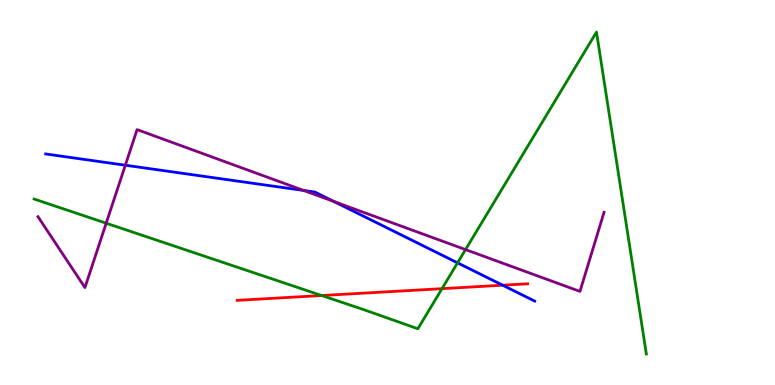[{'lines': ['blue', 'red'], 'intersections': [{'x': 6.49, 'y': 2.59}]}, {'lines': ['green', 'red'], 'intersections': [{'x': 4.15, 'y': 2.32}, {'x': 5.7, 'y': 2.5}]}, {'lines': ['purple', 'red'], 'intersections': []}, {'lines': ['blue', 'green'], 'intersections': [{'x': 5.9, 'y': 3.17}]}, {'lines': ['blue', 'purple'], 'intersections': [{'x': 1.62, 'y': 5.71}, {'x': 3.92, 'y': 5.05}, {'x': 4.31, 'y': 4.77}]}, {'lines': ['green', 'purple'], 'intersections': [{'x': 1.37, 'y': 4.2}, {'x': 6.01, 'y': 3.52}]}]